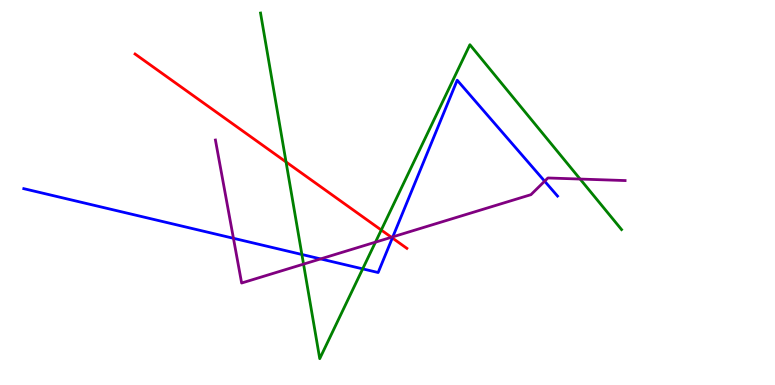[{'lines': ['blue', 'red'], 'intersections': [{'x': 5.06, 'y': 3.82}]}, {'lines': ['green', 'red'], 'intersections': [{'x': 3.69, 'y': 5.79}, {'x': 4.92, 'y': 4.03}]}, {'lines': ['purple', 'red'], 'intersections': [{'x': 5.05, 'y': 3.84}]}, {'lines': ['blue', 'green'], 'intersections': [{'x': 3.9, 'y': 3.39}, {'x': 4.68, 'y': 3.02}]}, {'lines': ['blue', 'purple'], 'intersections': [{'x': 3.01, 'y': 3.81}, {'x': 4.14, 'y': 3.28}, {'x': 5.07, 'y': 3.85}, {'x': 7.03, 'y': 5.29}]}, {'lines': ['green', 'purple'], 'intersections': [{'x': 3.92, 'y': 3.14}, {'x': 4.84, 'y': 3.71}, {'x': 7.49, 'y': 5.35}]}]